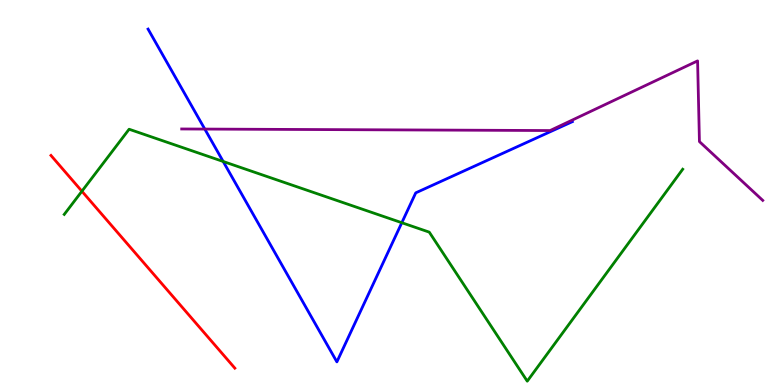[{'lines': ['blue', 'red'], 'intersections': []}, {'lines': ['green', 'red'], 'intersections': [{'x': 1.06, 'y': 5.03}]}, {'lines': ['purple', 'red'], 'intersections': []}, {'lines': ['blue', 'green'], 'intersections': [{'x': 2.88, 'y': 5.81}, {'x': 5.18, 'y': 4.22}]}, {'lines': ['blue', 'purple'], 'intersections': [{'x': 2.64, 'y': 6.65}]}, {'lines': ['green', 'purple'], 'intersections': []}]